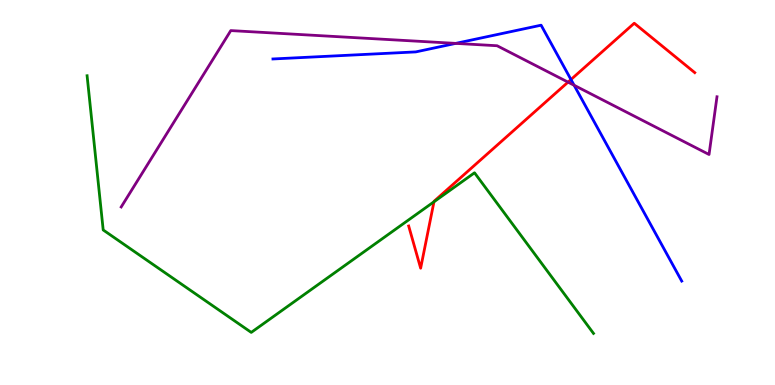[{'lines': ['blue', 'red'], 'intersections': [{'x': 7.37, 'y': 7.93}]}, {'lines': ['green', 'red'], 'intersections': [{'x': 5.6, 'y': 4.76}]}, {'lines': ['purple', 'red'], 'intersections': [{'x': 7.33, 'y': 7.87}]}, {'lines': ['blue', 'green'], 'intersections': []}, {'lines': ['blue', 'purple'], 'intersections': [{'x': 5.88, 'y': 8.87}, {'x': 7.41, 'y': 7.79}]}, {'lines': ['green', 'purple'], 'intersections': []}]